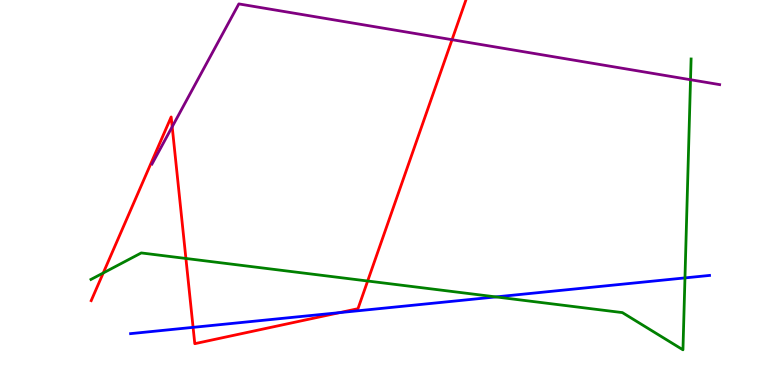[{'lines': ['blue', 'red'], 'intersections': [{'x': 2.49, 'y': 1.5}, {'x': 4.38, 'y': 1.88}]}, {'lines': ['green', 'red'], 'intersections': [{'x': 1.33, 'y': 2.91}, {'x': 2.4, 'y': 3.29}, {'x': 4.74, 'y': 2.7}]}, {'lines': ['purple', 'red'], 'intersections': [{'x': 2.22, 'y': 6.71}, {'x': 5.83, 'y': 8.97}]}, {'lines': ['blue', 'green'], 'intersections': [{'x': 6.4, 'y': 2.29}, {'x': 8.84, 'y': 2.78}]}, {'lines': ['blue', 'purple'], 'intersections': []}, {'lines': ['green', 'purple'], 'intersections': [{'x': 8.91, 'y': 7.93}]}]